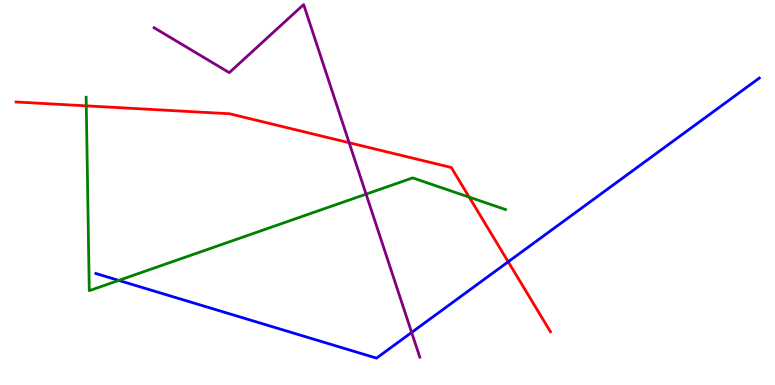[{'lines': ['blue', 'red'], 'intersections': [{'x': 6.56, 'y': 3.2}]}, {'lines': ['green', 'red'], 'intersections': [{'x': 1.11, 'y': 7.25}, {'x': 6.05, 'y': 4.88}]}, {'lines': ['purple', 'red'], 'intersections': [{'x': 4.51, 'y': 6.29}]}, {'lines': ['blue', 'green'], 'intersections': [{'x': 1.53, 'y': 2.72}]}, {'lines': ['blue', 'purple'], 'intersections': [{'x': 5.31, 'y': 1.37}]}, {'lines': ['green', 'purple'], 'intersections': [{'x': 4.72, 'y': 4.96}]}]